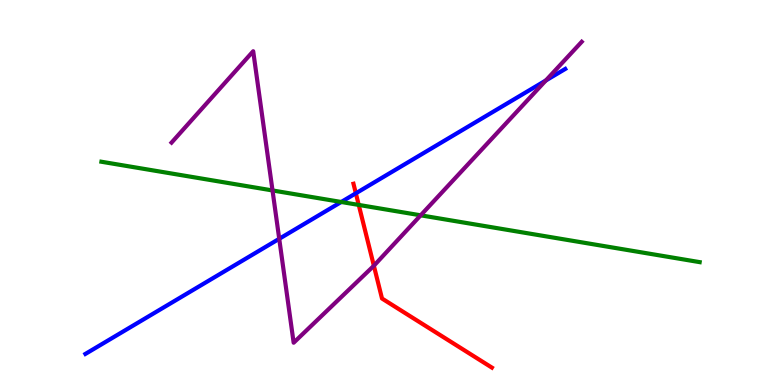[{'lines': ['blue', 'red'], 'intersections': [{'x': 4.59, 'y': 4.98}]}, {'lines': ['green', 'red'], 'intersections': [{'x': 4.63, 'y': 4.68}]}, {'lines': ['purple', 'red'], 'intersections': [{'x': 4.82, 'y': 3.1}]}, {'lines': ['blue', 'green'], 'intersections': [{'x': 4.4, 'y': 4.75}]}, {'lines': ['blue', 'purple'], 'intersections': [{'x': 3.6, 'y': 3.8}, {'x': 7.04, 'y': 7.91}]}, {'lines': ['green', 'purple'], 'intersections': [{'x': 3.52, 'y': 5.05}, {'x': 5.43, 'y': 4.41}]}]